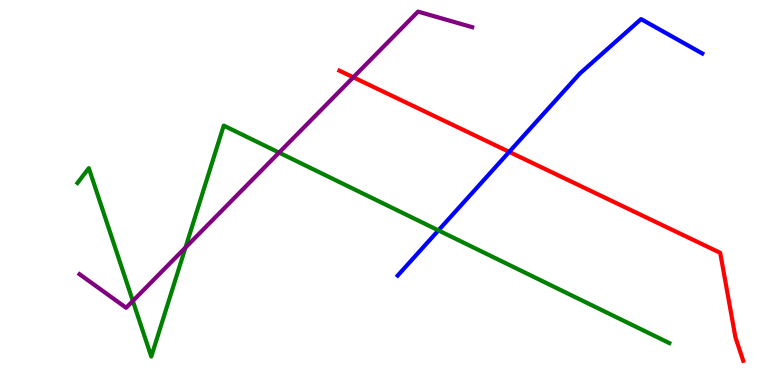[{'lines': ['blue', 'red'], 'intersections': [{'x': 6.57, 'y': 6.06}]}, {'lines': ['green', 'red'], 'intersections': []}, {'lines': ['purple', 'red'], 'intersections': [{'x': 4.56, 'y': 7.99}]}, {'lines': ['blue', 'green'], 'intersections': [{'x': 5.66, 'y': 4.02}]}, {'lines': ['blue', 'purple'], 'intersections': []}, {'lines': ['green', 'purple'], 'intersections': [{'x': 1.71, 'y': 2.18}, {'x': 2.39, 'y': 3.57}, {'x': 3.6, 'y': 6.04}]}]